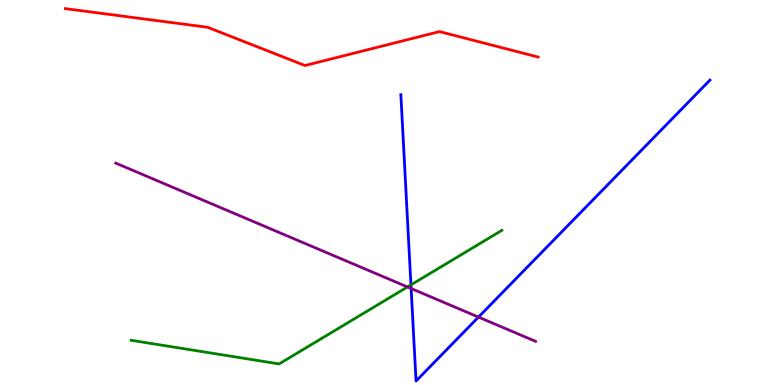[{'lines': ['blue', 'red'], 'intersections': []}, {'lines': ['green', 'red'], 'intersections': []}, {'lines': ['purple', 'red'], 'intersections': []}, {'lines': ['blue', 'green'], 'intersections': [{'x': 5.3, 'y': 2.6}]}, {'lines': ['blue', 'purple'], 'intersections': [{'x': 5.31, 'y': 2.51}, {'x': 6.17, 'y': 1.76}]}, {'lines': ['green', 'purple'], 'intersections': [{'x': 5.26, 'y': 2.55}]}]